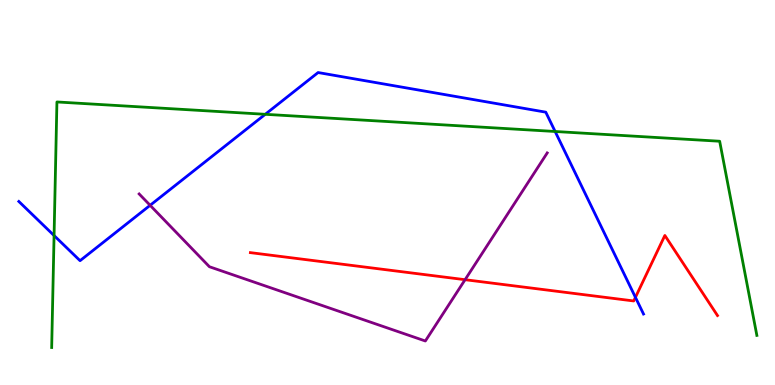[{'lines': ['blue', 'red'], 'intersections': [{'x': 8.2, 'y': 2.28}]}, {'lines': ['green', 'red'], 'intersections': []}, {'lines': ['purple', 'red'], 'intersections': [{'x': 6.0, 'y': 2.74}]}, {'lines': ['blue', 'green'], 'intersections': [{'x': 0.698, 'y': 3.88}, {'x': 3.42, 'y': 7.03}, {'x': 7.16, 'y': 6.58}]}, {'lines': ['blue', 'purple'], 'intersections': [{'x': 1.94, 'y': 4.67}]}, {'lines': ['green', 'purple'], 'intersections': []}]